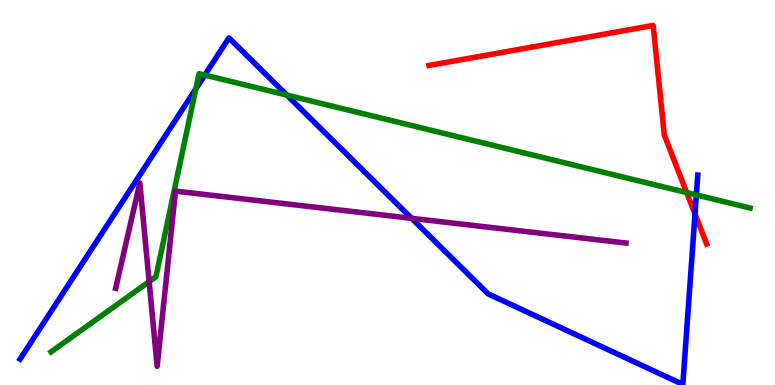[{'lines': ['blue', 'red'], 'intersections': [{'x': 8.97, 'y': 4.44}]}, {'lines': ['green', 'red'], 'intersections': [{'x': 8.86, 'y': 5.0}]}, {'lines': ['purple', 'red'], 'intersections': []}, {'lines': ['blue', 'green'], 'intersections': [{'x': 2.53, 'y': 7.69}, {'x': 2.64, 'y': 8.05}, {'x': 3.7, 'y': 7.53}, {'x': 8.99, 'y': 4.94}]}, {'lines': ['blue', 'purple'], 'intersections': [{'x': 5.31, 'y': 4.33}]}, {'lines': ['green', 'purple'], 'intersections': [{'x': 1.92, 'y': 2.68}]}]